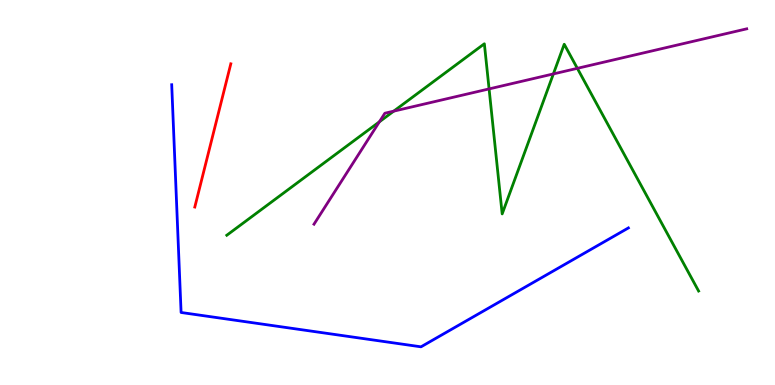[{'lines': ['blue', 'red'], 'intersections': []}, {'lines': ['green', 'red'], 'intersections': []}, {'lines': ['purple', 'red'], 'intersections': []}, {'lines': ['blue', 'green'], 'intersections': []}, {'lines': ['blue', 'purple'], 'intersections': []}, {'lines': ['green', 'purple'], 'intersections': [{'x': 4.9, 'y': 6.84}, {'x': 5.08, 'y': 7.11}, {'x': 6.31, 'y': 7.69}, {'x': 7.14, 'y': 8.08}, {'x': 7.45, 'y': 8.23}]}]